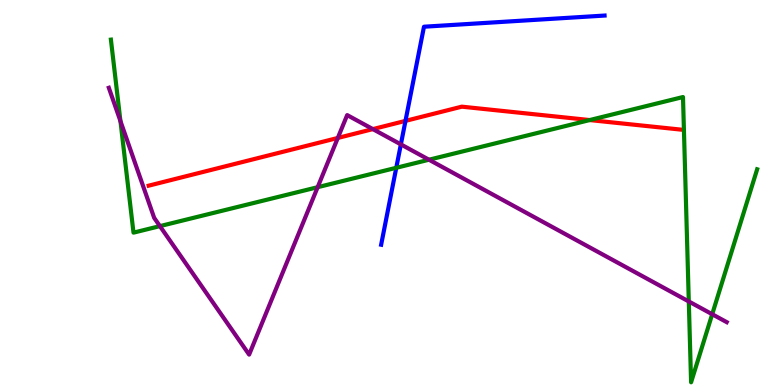[{'lines': ['blue', 'red'], 'intersections': [{'x': 5.23, 'y': 6.86}]}, {'lines': ['green', 'red'], 'intersections': [{'x': 7.61, 'y': 6.88}]}, {'lines': ['purple', 'red'], 'intersections': [{'x': 4.36, 'y': 6.42}, {'x': 4.81, 'y': 6.65}]}, {'lines': ['blue', 'green'], 'intersections': [{'x': 5.11, 'y': 5.64}]}, {'lines': ['blue', 'purple'], 'intersections': [{'x': 5.17, 'y': 6.25}]}, {'lines': ['green', 'purple'], 'intersections': [{'x': 1.55, 'y': 6.85}, {'x': 2.06, 'y': 4.13}, {'x': 4.1, 'y': 5.14}, {'x': 5.54, 'y': 5.85}, {'x': 8.89, 'y': 2.17}, {'x': 9.19, 'y': 1.84}]}]